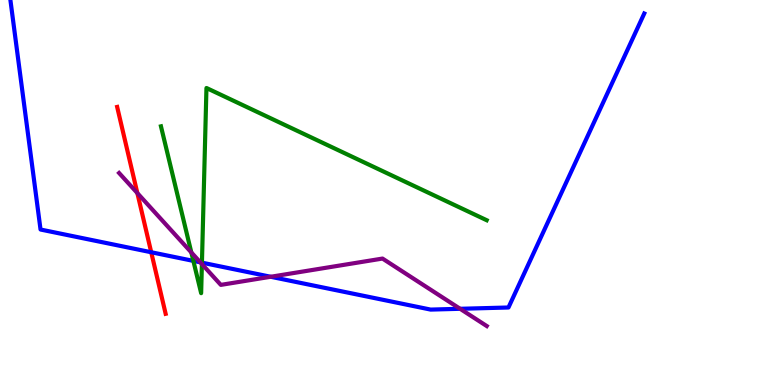[{'lines': ['blue', 'red'], 'intersections': [{'x': 1.95, 'y': 3.45}]}, {'lines': ['green', 'red'], 'intersections': []}, {'lines': ['purple', 'red'], 'intersections': [{'x': 1.77, 'y': 4.98}]}, {'lines': ['blue', 'green'], 'intersections': [{'x': 2.5, 'y': 3.22}, {'x': 2.61, 'y': 3.18}]}, {'lines': ['blue', 'purple'], 'intersections': [{'x': 2.58, 'y': 3.19}, {'x': 3.49, 'y': 2.81}, {'x': 5.94, 'y': 1.98}]}, {'lines': ['green', 'purple'], 'intersections': [{'x': 2.47, 'y': 3.44}, {'x': 2.61, 'y': 3.14}]}]